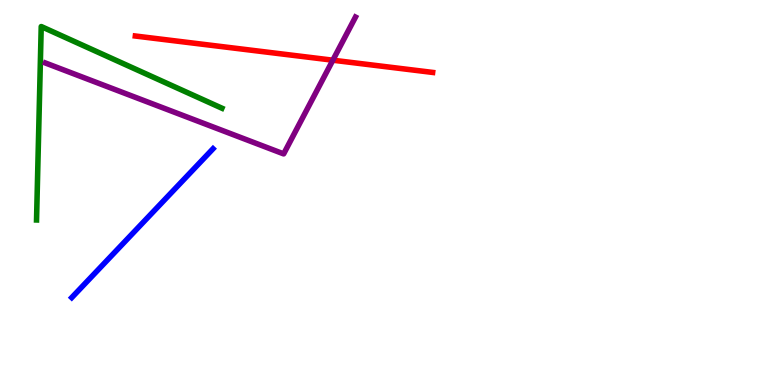[{'lines': ['blue', 'red'], 'intersections': []}, {'lines': ['green', 'red'], 'intersections': []}, {'lines': ['purple', 'red'], 'intersections': [{'x': 4.29, 'y': 8.44}]}, {'lines': ['blue', 'green'], 'intersections': []}, {'lines': ['blue', 'purple'], 'intersections': []}, {'lines': ['green', 'purple'], 'intersections': []}]